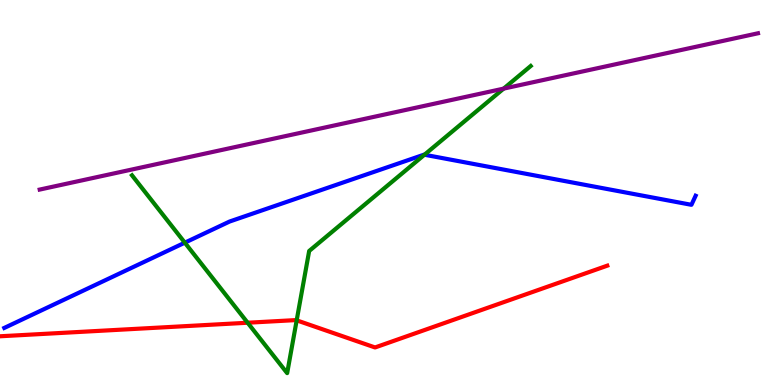[{'lines': ['blue', 'red'], 'intersections': []}, {'lines': ['green', 'red'], 'intersections': [{'x': 3.2, 'y': 1.62}, {'x': 3.83, 'y': 1.68}]}, {'lines': ['purple', 'red'], 'intersections': []}, {'lines': ['blue', 'green'], 'intersections': [{'x': 2.38, 'y': 3.7}, {'x': 5.48, 'y': 5.98}]}, {'lines': ['blue', 'purple'], 'intersections': []}, {'lines': ['green', 'purple'], 'intersections': [{'x': 6.5, 'y': 7.7}]}]